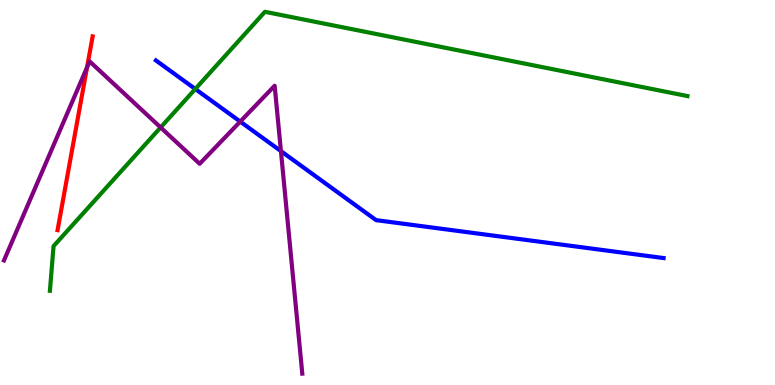[{'lines': ['blue', 'red'], 'intersections': []}, {'lines': ['green', 'red'], 'intersections': []}, {'lines': ['purple', 'red'], 'intersections': [{'x': 1.12, 'y': 8.25}]}, {'lines': ['blue', 'green'], 'intersections': [{'x': 2.52, 'y': 7.69}]}, {'lines': ['blue', 'purple'], 'intersections': [{'x': 3.1, 'y': 6.84}, {'x': 3.62, 'y': 6.08}]}, {'lines': ['green', 'purple'], 'intersections': [{'x': 2.07, 'y': 6.69}]}]